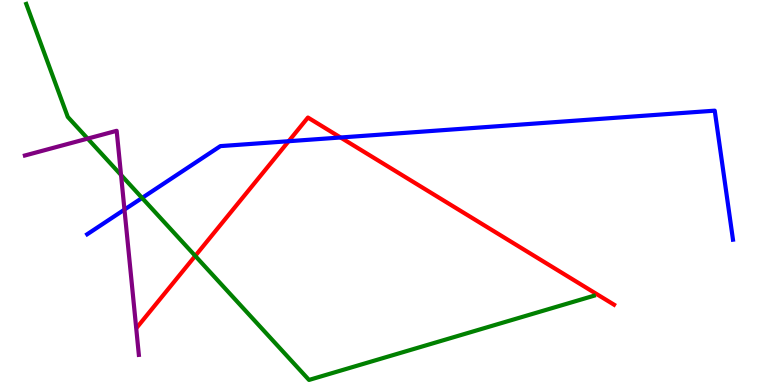[{'lines': ['blue', 'red'], 'intersections': [{'x': 3.72, 'y': 6.33}, {'x': 4.39, 'y': 6.43}]}, {'lines': ['green', 'red'], 'intersections': [{'x': 2.52, 'y': 3.35}]}, {'lines': ['purple', 'red'], 'intersections': []}, {'lines': ['blue', 'green'], 'intersections': [{'x': 1.83, 'y': 4.86}]}, {'lines': ['blue', 'purple'], 'intersections': [{'x': 1.61, 'y': 4.56}]}, {'lines': ['green', 'purple'], 'intersections': [{'x': 1.13, 'y': 6.4}, {'x': 1.56, 'y': 5.45}]}]